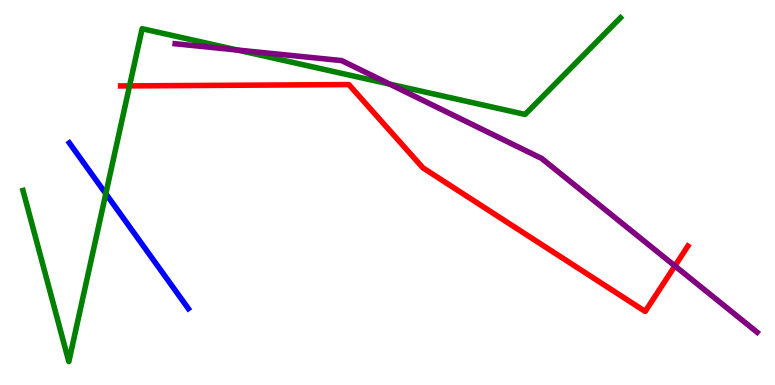[{'lines': ['blue', 'red'], 'intersections': []}, {'lines': ['green', 'red'], 'intersections': [{'x': 1.67, 'y': 7.77}]}, {'lines': ['purple', 'red'], 'intersections': [{'x': 8.71, 'y': 3.09}]}, {'lines': ['blue', 'green'], 'intersections': [{'x': 1.37, 'y': 4.97}]}, {'lines': ['blue', 'purple'], 'intersections': []}, {'lines': ['green', 'purple'], 'intersections': [{'x': 3.06, 'y': 8.7}, {'x': 5.03, 'y': 7.81}]}]